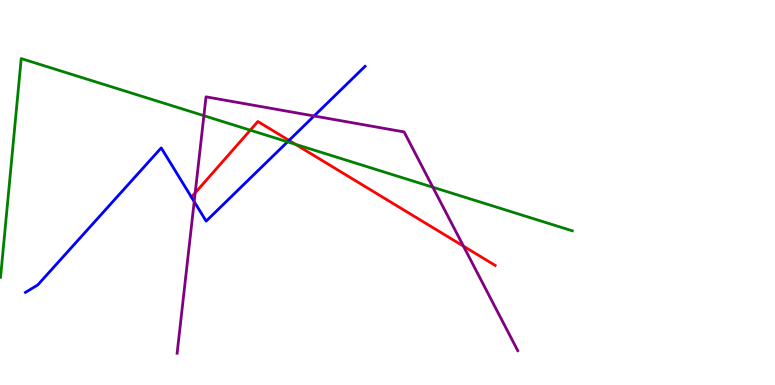[{'lines': ['blue', 'red'], 'intersections': [{'x': 3.73, 'y': 6.35}]}, {'lines': ['green', 'red'], 'intersections': [{'x': 3.23, 'y': 6.62}, {'x': 3.81, 'y': 6.25}]}, {'lines': ['purple', 'red'], 'intersections': [{'x': 2.52, 'y': 4.99}, {'x': 5.98, 'y': 3.61}]}, {'lines': ['blue', 'green'], 'intersections': [{'x': 3.71, 'y': 6.32}]}, {'lines': ['blue', 'purple'], 'intersections': [{'x': 2.51, 'y': 4.76}, {'x': 4.05, 'y': 6.99}]}, {'lines': ['green', 'purple'], 'intersections': [{'x': 2.63, 'y': 7.0}, {'x': 5.59, 'y': 5.14}]}]